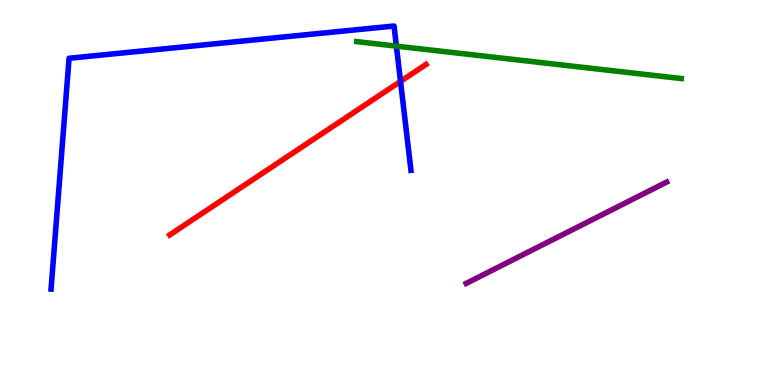[{'lines': ['blue', 'red'], 'intersections': [{'x': 5.17, 'y': 7.89}]}, {'lines': ['green', 'red'], 'intersections': []}, {'lines': ['purple', 'red'], 'intersections': []}, {'lines': ['blue', 'green'], 'intersections': [{'x': 5.11, 'y': 8.8}]}, {'lines': ['blue', 'purple'], 'intersections': []}, {'lines': ['green', 'purple'], 'intersections': []}]